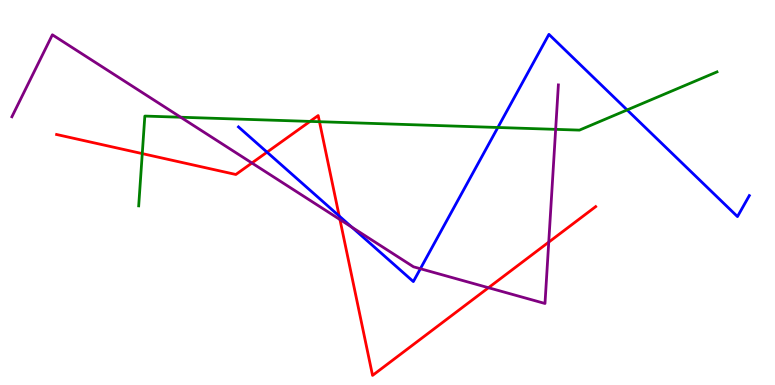[{'lines': ['blue', 'red'], 'intersections': [{'x': 3.45, 'y': 6.05}, {'x': 4.38, 'y': 4.39}]}, {'lines': ['green', 'red'], 'intersections': [{'x': 1.84, 'y': 6.01}, {'x': 4.0, 'y': 6.85}, {'x': 4.12, 'y': 6.84}]}, {'lines': ['purple', 'red'], 'intersections': [{'x': 3.25, 'y': 5.77}, {'x': 4.39, 'y': 4.3}, {'x': 6.3, 'y': 2.53}, {'x': 7.08, 'y': 3.71}]}, {'lines': ['blue', 'green'], 'intersections': [{'x': 6.42, 'y': 6.69}, {'x': 8.09, 'y': 7.14}]}, {'lines': ['blue', 'purple'], 'intersections': [{'x': 4.54, 'y': 4.1}, {'x': 5.42, 'y': 3.02}]}, {'lines': ['green', 'purple'], 'intersections': [{'x': 2.33, 'y': 6.96}, {'x': 7.17, 'y': 6.64}]}]